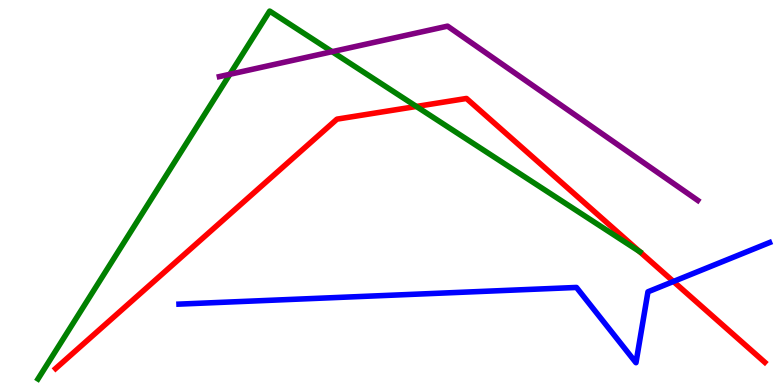[{'lines': ['blue', 'red'], 'intersections': [{'x': 8.69, 'y': 2.69}]}, {'lines': ['green', 'red'], 'intersections': [{'x': 5.37, 'y': 7.23}, {'x': 8.25, 'y': 3.47}]}, {'lines': ['purple', 'red'], 'intersections': []}, {'lines': ['blue', 'green'], 'intersections': []}, {'lines': ['blue', 'purple'], 'intersections': []}, {'lines': ['green', 'purple'], 'intersections': [{'x': 2.97, 'y': 8.07}, {'x': 4.29, 'y': 8.66}]}]